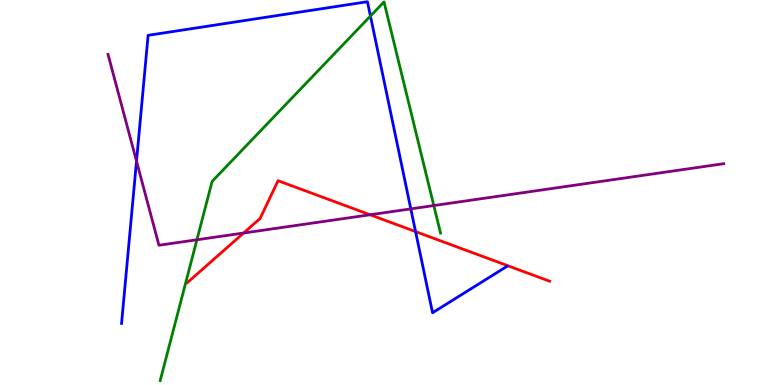[{'lines': ['blue', 'red'], 'intersections': [{'x': 5.36, 'y': 3.98}]}, {'lines': ['green', 'red'], 'intersections': []}, {'lines': ['purple', 'red'], 'intersections': [{'x': 3.14, 'y': 3.95}, {'x': 4.78, 'y': 4.42}]}, {'lines': ['blue', 'green'], 'intersections': [{'x': 4.78, 'y': 9.58}]}, {'lines': ['blue', 'purple'], 'intersections': [{'x': 1.76, 'y': 5.81}, {'x': 5.3, 'y': 4.57}]}, {'lines': ['green', 'purple'], 'intersections': [{'x': 2.54, 'y': 3.77}, {'x': 5.6, 'y': 4.66}]}]